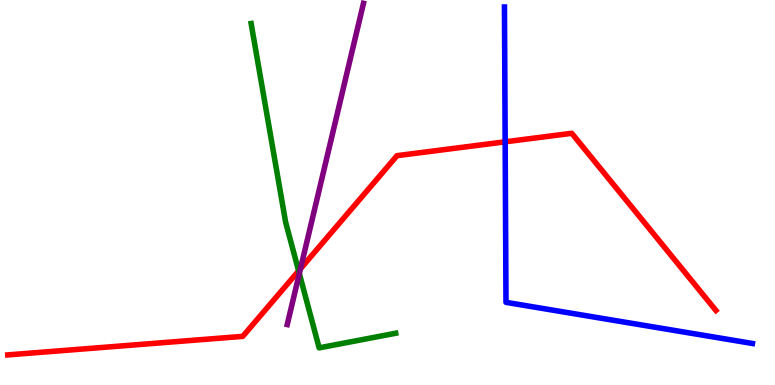[{'lines': ['blue', 'red'], 'intersections': [{'x': 6.52, 'y': 6.32}]}, {'lines': ['green', 'red'], 'intersections': [{'x': 3.85, 'y': 2.96}]}, {'lines': ['purple', 'red'], 'intersections': [{'x': 3.88, 'y': 3.02}]}, {'lines': ['blue', 'green'], 'intersections': []}, {'lines': ['blue', 'purple'], 'intersections': []}, {'lines': ['green', 'purple'], 'intersections': [{'x': 3.86, 'y': 2.89}]}]